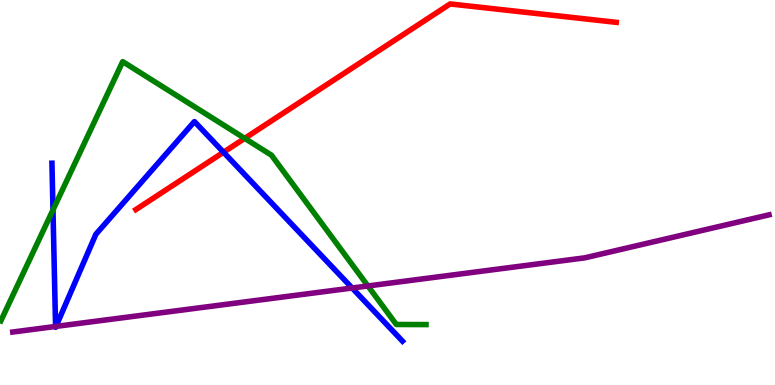[{'lines': ['blue', 'red'], 'intersections': [{'x': 2.88, 'y': 6.05}]}, {'lines': ['green', 'red'], 'intersections': [{'x': 3.16, 'y': 6.41}]}, {'lines': ['purple', 'red'], 'intersections': []}, {'lines': ['blue', 'green'], 'intersections': [{'x': 0.684, 'y': 4.55}]}, {'lines': ['blue', 'purple'], 'intersections': [{'x': 0.717, 'y': 1.52}, {'x': 0.723, 'y': 1.52}, {'x': 4.54, 'y': 2.52}]}, {'lines': ['green', 'purple'], 'intersections': [{'x': 4.75, 'y': 2.57}]}]